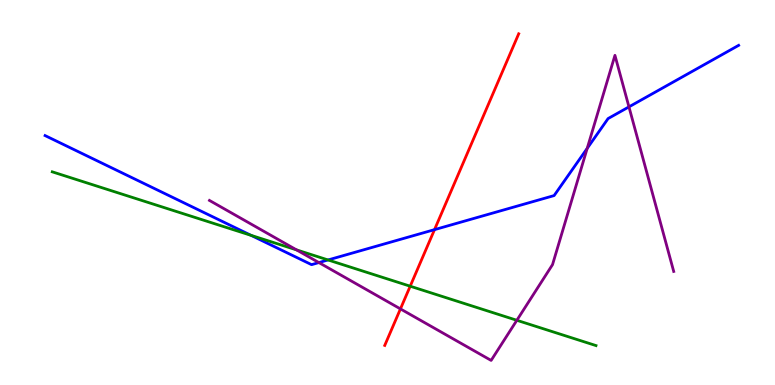[{'lines': ['blue', 'red'], 'intersections': [{'x': 5.61, 'y': 4.04}]}, {'lines': ['green', 'red'], 'intersections': [{'x': 5.29, 'y': 2.57}]}, {'lines': ['purple', 'red'], 'intersections': [{'x': 5.17, 'y': 1.98}]}, {'lines': ['blue', 'green'], 'intersections': [{'x': 3.24, 'y': 3.89}, {'x': 4.23, 'y': 3.25}]}, {'lines': ['blue', 'purple'], 'intersections': [{'x': 4.11, 'y': 3.18}, {'x': 7.58, 'y': 6.15}, {'x': 8.12, 'y': 7.22}]}, {'lines': ['green', 'purple'], 'intersections': [{'x': 3.83, 'y': 3.51}, {'x': 6.67, 'y': 1.68}]}]